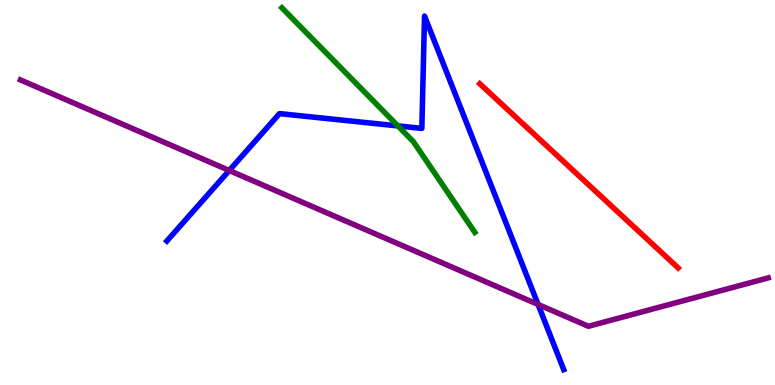[{'lines': ['blue', 'red'], 'intersections': []}, {'lines': ['green', 'red'], 'intersections': []}, {'lines': ['purple', 'red'], 'intersections': []}, {'lines': ['blue', 'green'], 'intersections': [{'x': 5.13, 'y': 6.73}]}, {'lines': ['blue', 'purple'], 'intersections': [{'x': 2.96, 'y': 5.57}, {'x': 6.94, 'y': 2.09}]}, {'lines': ['green', 'purple'], 'intersections': []}]